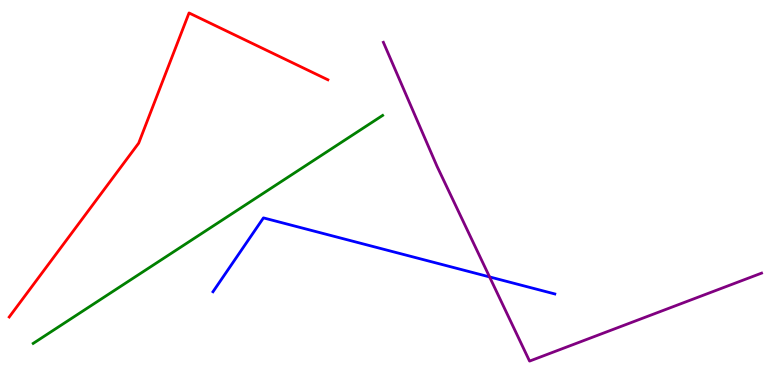[{'lines': ['blue', 'red'], 'intersections': []}, {'lines': ['green', 'red'], 'intersections': []}, {'lines': ['purple', 'red'], 'intersections': []}, {'lines': ['blue', 'green'], 'intersections': []}, {'lines': ['blue', 'purple'], 'intersections': [{'x': 6.32, 'y': 2.81}]}, {'lines': ['green', 'purple'], 'intersections': []}]